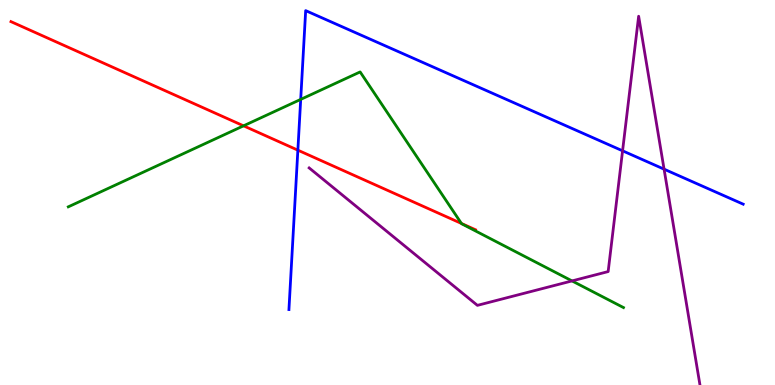[{'lines': ['blue', 'red'], 'intersections': [{'x': 3.84, 'y': 6.1}]}, {'lines': ['green', 'red'], 'intersections': [{'x': 3.14, 'y': 6.73}, {'x': 5.95, 'y': 4.2}]}, {'lines': ['purple', 'red'], 'intersections': []}, {'lines': ['blue', 'green'], 'intersections': [{'x': 3.88, 'y': 7.42}]}, {'lines': ['blue', 'purple'], 'intersections': [{'x': 8.03, 'y': 6.08}, {'x': 8.57, 'y': 5.61}]}, {'lines': ['green', 'purple'], 'intersections': [{'x': 7.38, 'y': 2.7}]}]